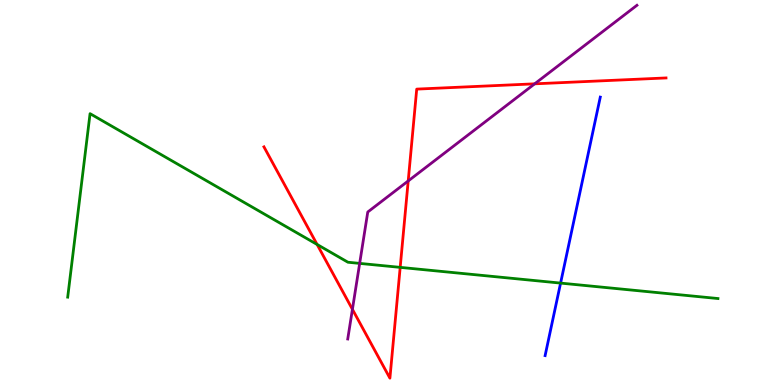[{'lines': ['blue', 'red'], 'intersections': []}, {'lines': ['green', 'red'], 'intersections': [{'x': 4.09, 'y': 3.65}, {'x': 5.16, 'y': 3.06}]}, {'lines': ['purple', 'red'], 'intersections': [{'x': 4.55, 'y': 1.97}, {'x': 5.27, 'y': 5.3}, {'x': 6.9, 'y': 7.82}]}, {'lines': ['blue', 'green'], 'intersections': [{'x': 7.23, 'y': 2.65}]}, {'lines': ['blue', 'purple'], 'intersections': []}, {'lines': ['green', 'purple'], 'intersections': [{'x': 4.64, 'y': 3.16}]}]